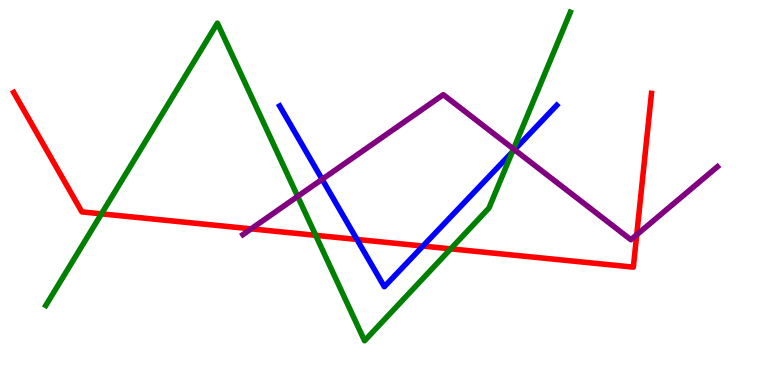[{'lines': ['blue', 'red'], 'intersections': [{'x': 4.61, 'y': 3.78}, {'x': 5.46, 'y': 3.61}]}, {'lines': ['green', 'red'], 'intersections': [{'x': 1.31, 'y': 4.45}, {'x': 4.07, 'y': 3.89}, {'x': 5.82, 'y': 3.54}]}, {'lines': ['purple', 'red'], 'intersections': [{'x': 3.24, 'y': 4.06}, {'x': 8.22, 'y': 3.9}]}, {'lines': ['blue', 'green'], 'intersections': [{'x': 6.61, 'y': 6.05}]}, {'lines': ['blue', 'purple'], 'intersections': [{'x': 4.16, 'y': 5.34}, {'x': 6.64, 'y': 6.11}]}, {'lines': ['green', 'purple'], 'intersections': [{'x': 3.84, 'y': 4.9}, {'x': 6.63, 'y': 6.13}]}]